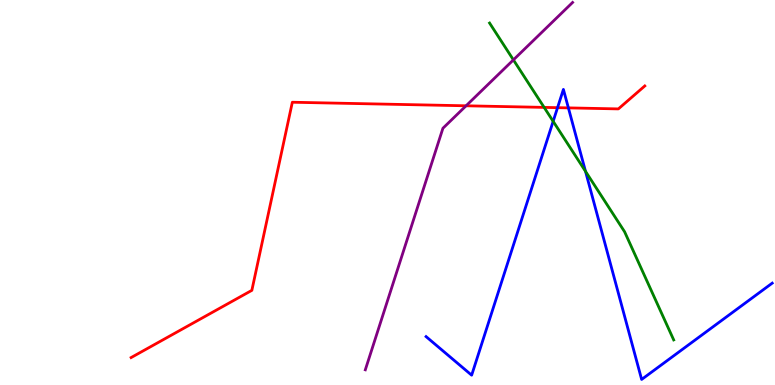[{'lines': ['blue', 'red'], 'intersections': [{'x': 7.19, 'y': 7.2}, {'x': 7.33, 'y': 7.2}]}, {'lines': ['green', 'red'], 'intersections': [{'x': 7.02, 'y': 7.21}]}, {'lines': ['purple', 'red'], 'intersections': [{'x': 6.01, 'y': 7.25}]}, {'lines': ['blue', 'green'], 'intersections': [{'x': 7.14, 'y': 6.85}, {'x': 7.55, 'y': 5.55}]}, {'lines': ['blue', 'purple'], 'intersections': []}, {'lines': ['green', 'purple'], 'intersections': [{'x': 6.62, 'y': 8.44}]}]